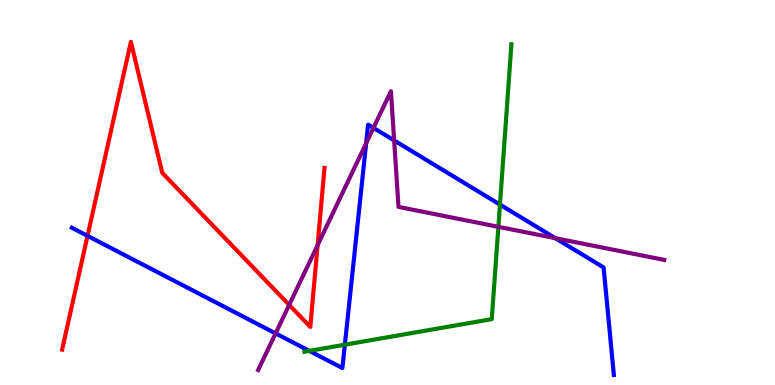[{'lines': ['blue', 'red'], 'intersections': [{'x': 1.13, 'y': 3.87}]}, {'lines': ['green', 'red'], 'intersections': []}, {'lines': ['purple', 'red'], 'intersections': [{'x': 3.73, 'y': 2.08}, {'x': 4.1, 'y': 3.63}]}, {'lines': ['blue', 'green'], 'intersections': [{'x': 3.99, 'y': 0.886}, {'x': 4.45, 'y': 1.05}, {'x': 6.45, 'y': 4.69}]}, {'lines': ['blue', 'purple'], 'intersections': [{'x': 3.56, 'y': 1.34}, {'x': 4.72, 'y': 6.28}, {'x': 4.82, 'y': 6.68}, {'x': 5.09, 'y': 6.35}, {'x': 7.17, 'y': 3.81}]}, {'lines': ['green', 'purple'], 'intersections': [{'x': 6.43, 'y': 4.11}]}]